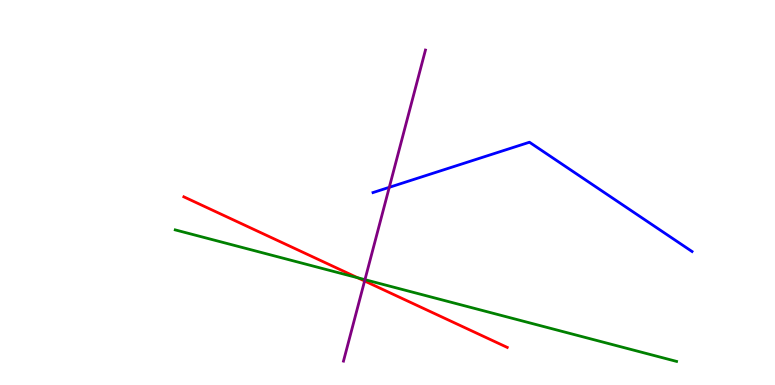[{'lines': ['blue', 'red'], 'intersections': []}, {'lines': ['green', 'red'], 'intersections': [{'x': 4.61, 'y': 2.79}]}, {'lines': ['purple', 'red'], 'intersections': [{'x': 4.7, 'y': 2.7}]}, {'lines': ['blue', 'green'], 'intersections': []}, {'lines': ['blue', 'purple'], 'intersections': [{'x': 5.02, 'y': 5.13}]}, {'lines': ['green', 'purple'], 'intersections': [{'x': 4.71, 'y': 2.74}]}]